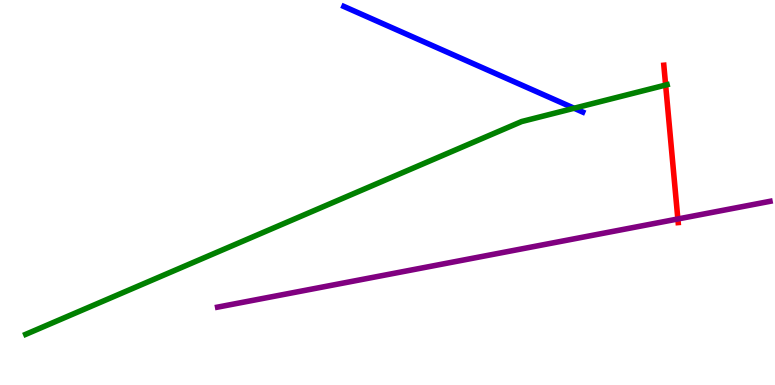[{'lines': ['blue', 'red'], 'intersections': []}, {'lines': ['green', 'red'], 'intersections': [{'x': 8.59, 'y': 7.79}]}, {'lines': ['purple', 'red'], 'intersections': [{'x': 8.75, 'y': 4.31}]}, {'lines': ['blue', 'green'], 'intersections': [{'x': 7.41, 'y': 7.19}]}, {'lines': ['blue', 'purple'], 'intersections': []}, {'lines': ['green', 'purple'], 'intersections': []}]